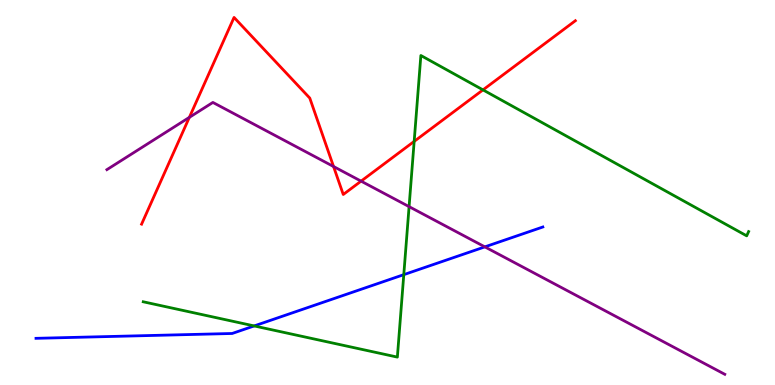[{'lines': ['blue', 'red'], 'intersections': []}, {'lines': ['green', 'red'], 'intersections': [{'x': 5.34, 'y': 6.33}, {'x': 6.23, 'y': 7.67}]}, {'lines': ['purple', 'red'], 'intersections': [{'x': 2.44, 'y': 6.95}, {'x': 4.3, 'y': 5.67}, {'x': 4.66, 'y': 5.3}]}, {'lines': ['blue', 'green'], 'intersections': [{'x': 3.28, 'y': 1.53}, {'x': 5.21, 'y': 2.87}]}, {'lines': ['blue', 'purple'], 'intersections': [{'x': 6.26, 'y': 3.59}]}, {'lines': ['green', 'purple'], 'intersections': [{'x': 5.28, 'y': 4.63}]}]